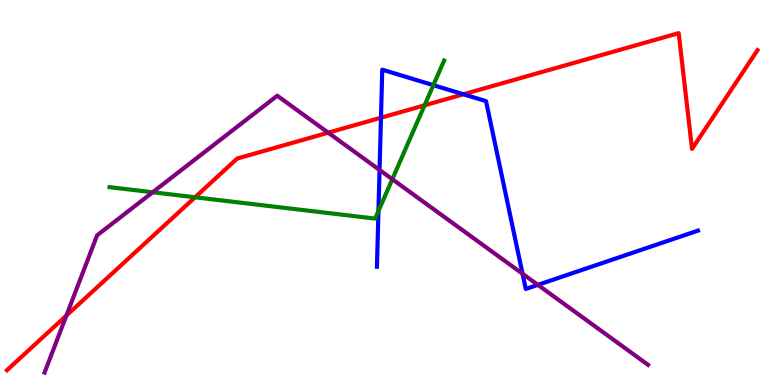[{'lines': ['blue', 'red'], 'intersections': [{'x': 4.92, 'y': 6.94}, {'x': 5.98, 'y': 7.55}]}, {'lines': ['green', 'red'], 'intersections': [{'x': 2.52, 'y': 4.88}, {'x': 5.48, 'y': 7.26}]}, {'lines': ['purple', 'red'], 'intersections': [{'x': 0.856, 'y': 1.8}, {'x': 4.23, 'y': 6.55}]}, {'lines': ['blue', 'green'], 'intersections': [{'x': 4.88, 'y': 4.52}, {'x': 5.59, 'y': 7.79}]}, {'lines': ['blue', 'purple'], 'intersections': [{'x': 4.9, 'y': 5.59}, {'x': 6.74, 'y': 2.89}, {'x': 6.94, 'y': 2.6}]}, {'lines': ['green', 'purple'], 'intersections': [{'x': 1.97, 'y': 5.01}, {'x': 5.06, 'y': 5.34}]}]